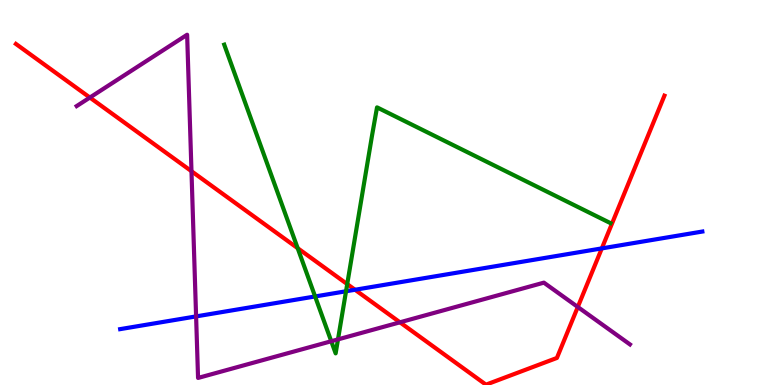[{'lines': ['blue', 'red'], 'intersections': [{'x': 4.58, 'y': 2.47}, {'x': 7.77, 'y': 3.55}]}, {'lines': ['green', 'red'], 'intersections': [{'x': 3.84, 'y': 3.55}, {'x': 4.48, 'y': 2.62}]}, {'lines': ['purple', 'red'], 'intersections': [{'x': 1.16, 'y': 7.47}, {'x': 2.47, 'y': 5.55}, {'x': 5.16, 'y': 1.63}, {'x': 7.46, 'y': 2.03}]}, {'lines': ['blue', 'green'], 'intersections': [{'x': 4.07, 'y': 2.3}, {'x': 4.46, 'y': 2.43}]}, {'lines': ['blue', 'purple'], 'intersections': [{'x': 2.53, 'y': 1.78}]}, {'lines': ['green', 'purple'], 'intersections': [{'x': 4.27, 'y': 1.14}, {'x': 4.36, 'y': 1.18}]}]